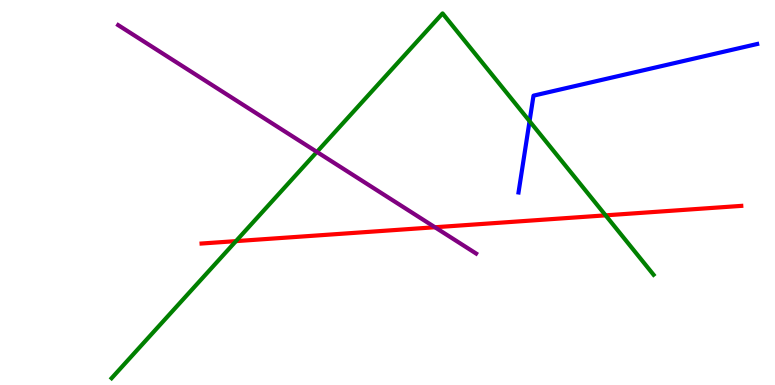[{'lines': ['blue', 'red'], 'intersections': []}, {'lines': ['green', 'red'], 'intersections': [{'x': 3.04, 'y': 3.74}, {'x': 7.81, 'y': 4.41}]}, {'lines': ['purple', 'red'], 'intersections': [{'x': 5.61, 'y': 4.1}]}, {'lines': ['blue', 'green'], 'intersections': [{'x': 6.83, 'y': 6.85}]}, {'lines': ['blue', 'purple'], 'intersections': []}, {'lines': ['green', 'purple'], 'intersections': [{'x': 4.09, 'y': 6.05}]}]